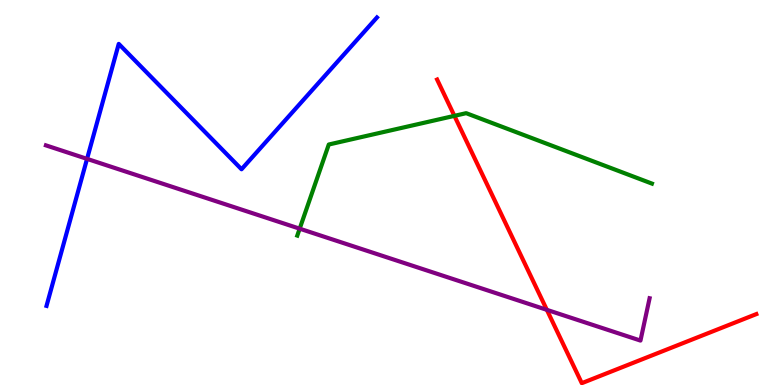[{'lines': ['blue', 'red'], 'intersections': []}, {'lines': ['green', 'red'], 'intersections': [{'x': 5.86, 'y': 6.99}]}, {'lines': ['purple', 'red'], 'intersections': [{'x': 7.06, 'y': 1.95}]}, {'lines': ['blue', 'green'], 'intersections': []}, {'lines': ['blue', 'purple'], 'intersections': [{'x': 1.12, 'y': 5.87}]}, {'lines': ['green', 'purple'], 'intersections': [{'x': 3.87, 'y': 4.06}]}]